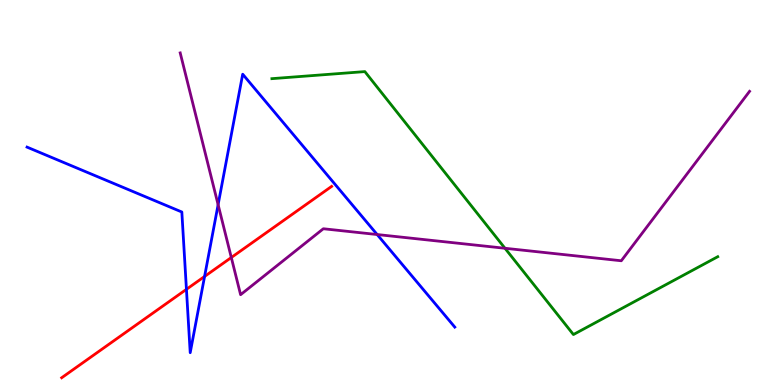[{'lines': ['blue', 'red'], 'intersections': [{'x': 2.41, 'y': 2.49}, {'x': 2.64, 'y': 2.82}]}, {'lines': ['green', 'red'], 'intersections': []}, {'lines': ['purple', 'red'], 'intersections': [{'x': 2.98, 'y': 3.31}]}, {'lines': ['blue', 'green'], 'intersections': []}, {'lines': ['blue', 'purple'], 'intersections': [{'x': 2.81, 'y': 4.68}, {'x': 4.87, 'y': 3.91}]}, {'lines': ['green', 'purple'], 'intersections': [{'x': 6.52, 'y': 3.55}]}]